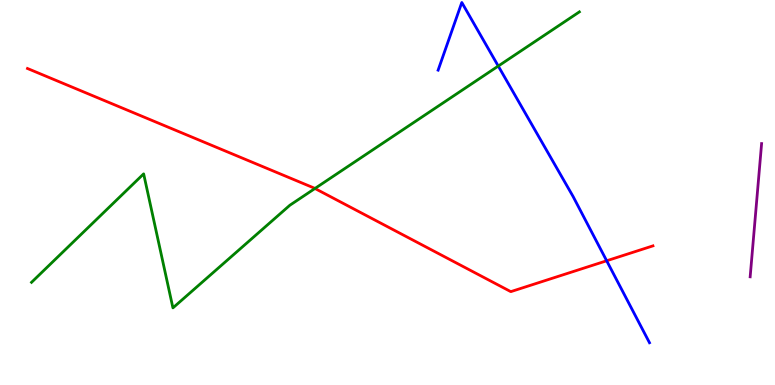[{'lines': ['blue', 'red'], 'intersections': [{'x': 7.83, 'y': 3.23}]}, {'lines': ['green', 'red'], 'intersections': [{'x': 4.06, 'y': 5.1}]}, {'lines': ['purple', 'red'], 'intersections': []}, {'lines': ['blue', 'green'], 'intersections': [{'x': 6.43, 'y': 8.28}]}, {'lines': ['blue', 'purple'], 'intersections': []}, {'lines': ['green', 'purple'], 'intersections': []}]